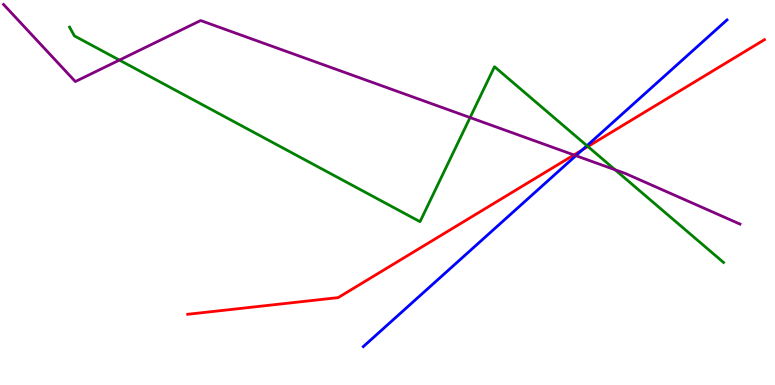[{'lines': ['blue', 'red'], 'intersections': [{'x': 7.51, 'y': 6.11}]}, {'lines': ['green', 'red'], 'intersections': [{'x': 7.59, 'y': 6.19}]}, {'lines': ['purple', 'red'], 'intersections': [{'x': 7.41, 'y': 5.98}]}, {'lines': ['blue', 'green'], 'intersections': [{'x': 7.57, 'y': 6.22}]}, {'lines': ['blue', 'purple'], 'intersections': [{'x': 7.43, 'y': 5.96}]}, {'lines': ['green', 'purple'], 'intersections': [{'x': 1.54, 'y': 8.44}, {'x': 6.07, 'y': 6.95}, {'x': 7.94, 'y': 5.59}]}]